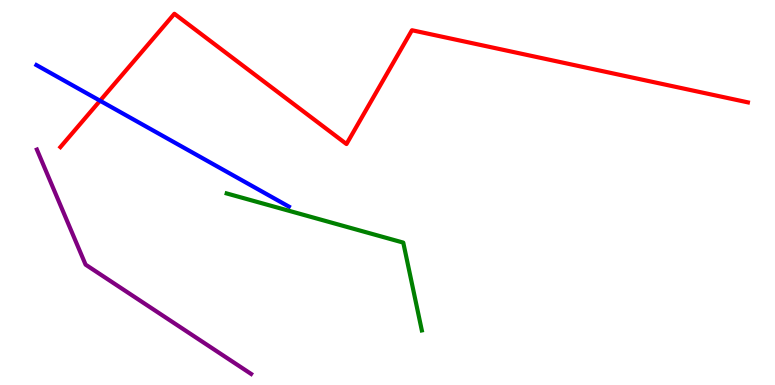[{'lines': ['blue', 'red'], 'intersections': [{'x': 1.29, 'y': 7.38}]}, {'lines': ['green', 'red'], 'intersections': []}, {'lines': ['purple', 'red'], 'intersections': []}, {'lines': ['blue', 'green'], 'intersections': []}, {'lines': ['blue', 'purple'], 'intersections': []}, {'lines': ['green', 'purple'], 'intersections': []}]